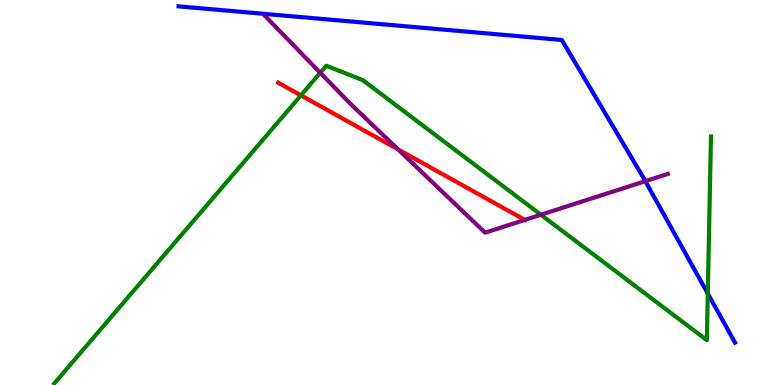[{'lines': ['blue', 'red'], 'intersections': []}, {'lines': ['green', 'red'], 'intersections': [{'x': 3.88, 'y': 7.52}]}, {'lines': ['purple', 'red'], 'intersections': [{'x': 5.14, 'y': 6.12}, {'x': 6.77, 'y': 4.29}]}, {'lines': ['blue', 'green'], 'intersections': [{'x': 9.13, 'y': 2.37}]}, {'lines': ['blue', 'purple'], 'intersections': [{'x': 8.33, 'y': 5.29}]}, {'lines': ['green', 'purple'], 'intersections': [{'x': 4.13, 'y': 8.11}, {'x': 6.98, 'y': 4.42}]}]